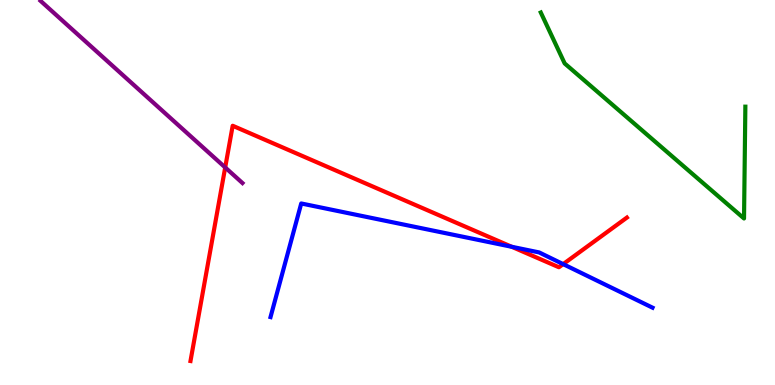[{'lines': ['blue', 'red'], 'intersections': [{'x': 6.6, 'y': 3.59}, {'x': 7.27, 'y': 3.14}]}, {'lines': ['green', 'red'], 'intersections': []}, {'lines': ['purple', 'red'], 'intersections': [{'x': 2.91, 'y': 5.65}]}, {'lines': ['blue', 'green'], 'intersections': []}, {'lines': ['blue', 'purple'], 'intersections': []}, {'lines': ['green', 'purple'], 'intersections': []}]